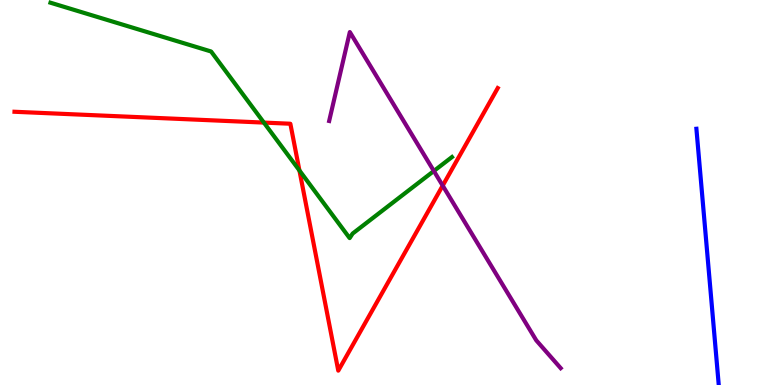[{'lines': ['blue', 'red'], 'intersections': []}, {'lines': ['green', 'red'], 'intersections': [{'x': 3.4, 'y': 6.82}, {'x': 3.86, 'y': 5.57}]}, {'lines': ['purple', 'red'], 'intersections': [{'x': 5.71, 'y': 5.18}]}, {'lines': ['blue', 'green'], 'intersections': []}, {'lines': ['blue', 'purple'], 'intersections': []}, {'lines': ['green', 'purple'], 'intersections': [{'x': 5.6, 'y': 5.56}]}]